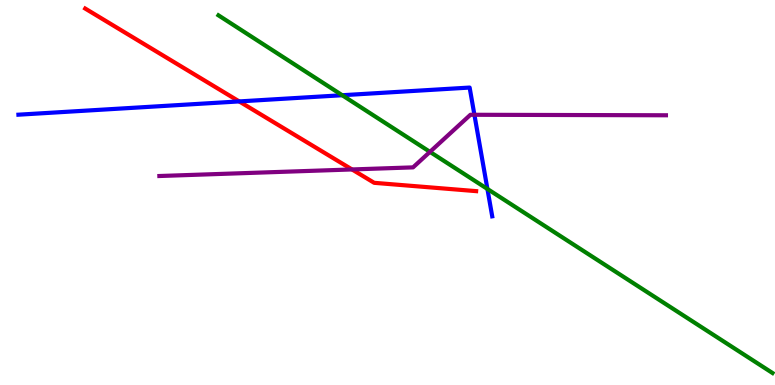[{'lines': ['blue', 'red'], 'intersections': [{'x': 3.09, 'y': 7.37}]}, {'lines': ['green', 'red'], 'intersections': []}, {'lines': ['purple', 'red'], 'intersections': [{'x': 4.54, 'y': 5.6}]}, {'lines': ['blue', 'green'], 'intersections': [{'x': 4.42, 'y': 7.53}, {'x': 6.29, 'y': 5.09}]}, {'lines': ['blue', 'purple'], 'intersections': [{'x': 6.12, 'y': 7.02}]}, {'lines': ['green', 'purple'], 'intersections': [{'x': 5.55, 'y': 6.06}]}]